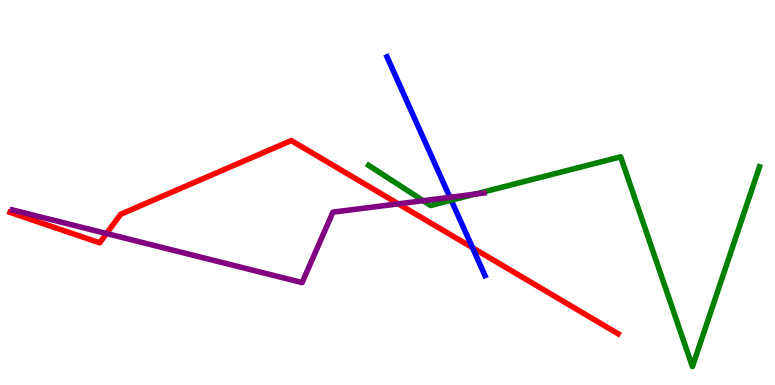[{'lines': ['blue', 'red'], 'intersections': [{'x': 6.1, 'y': 3.57}]}, {'lines': ['green', 'red'], 'intersections': []}, {'lines': ['purple', 'red'], 'intersections': [{'x': 1.37, 'y': 3.93}, {'x': 5.14, 'y': 4.71}]}, {'lines': ['blue', 'green'], 'intersections': [{'x': 5.82, 'y': 4.8}]}, {'lines': ['blue', 'purple'], 'intersections': [{'x': 5.81, 'y': 4.88}]}, {'lines': ['green', 'purple'], 'intersections': [{'x': 5.46, 'y': 4.79}, {'x': 6.13, 'y': 4.96}]}]